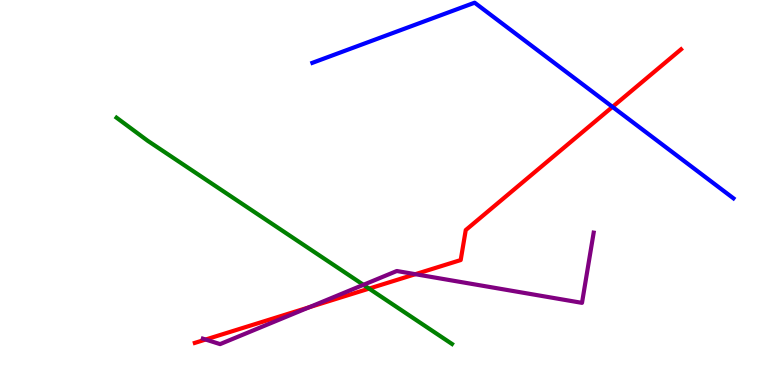[{'lines': ['blue', 'red'], 'intersections': [{'x': 7.9, 'y': 7.22}]}, {'lines': ['green', 'red'], 'intersections': [{'x': 4.76, 'y': 2.5}]}, {'lines': ['purple', 'red'], 'intersections': [{'x': 2.65, 'y': 1.18}, {'x': 3.99, 'y': 2.02}, {'x': 5.36, 'y': 2.88}]}, {'lines': ['blue', 'green'], 'intersections': []}, {'lines': ['blue', 'purple'], 'intersections': []}, {'lines': ['green', 'purple'], 'intersections': [{'x': 4.69, 'y': 2.6}]}]